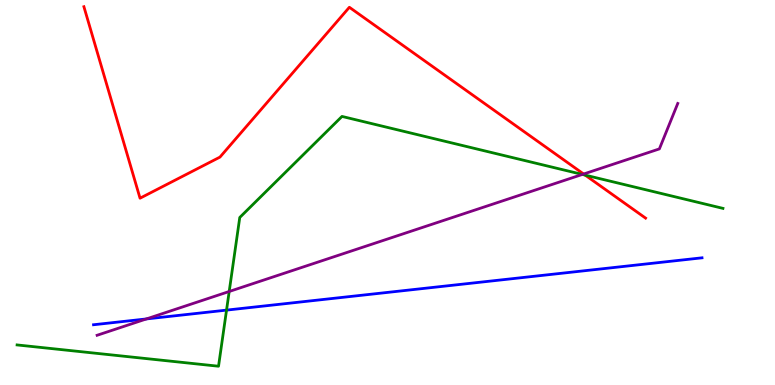[{'lines': ['blue', 'red'], 'intersections': []}, {'lines': ['green', 'red'], 'intersections': [{'x': 7.55, 'y': 5.45}]}, {'lines': ['purple', 'red'], 'intersections': [{'x': 7.53, 'y': 5.48}]}, {'lines': ['blue', 'green'], 'intersections': [{'x': 2.92, 'y': 1.94}]}, {'lines': ['blue', 'purple'], 'intersections': [{'x': 1.89, 'y': 1.72}]}, {'lines': ['green', 'purple'], 'intersections': [{'x': 2.96, 'y': 2.43}, {'x': 7.51, 'y': 5.47}]}]